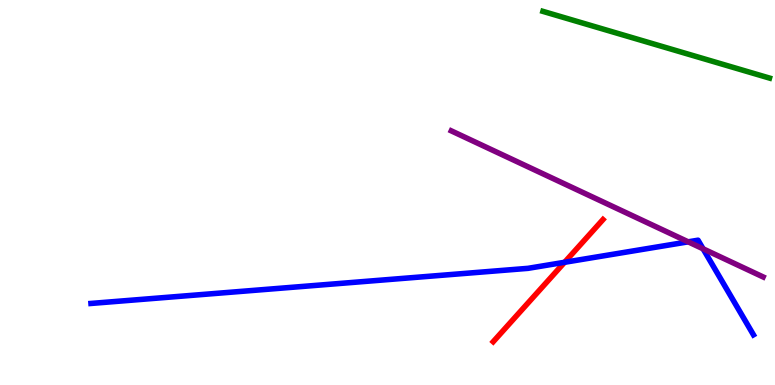[{'lines': ['blue', 'red'], 'intersections': [{'x': 7.29, 'y': 3.19}]}, {'lines': ['green', 'red'], 'intersections': []}, {'lines': ['purple', 'red'], 'intersections': []}, {'lines': ['blue', 'green'], 'intersections': []}, {'lines': ['blue', 'purple'], 'intersections': [{'x': 8.88, 'y': 3.72}, {'x': 9.07, 'y': 3.54}]}, {'lines': ['green', 'purple'], 'intersections': []}]